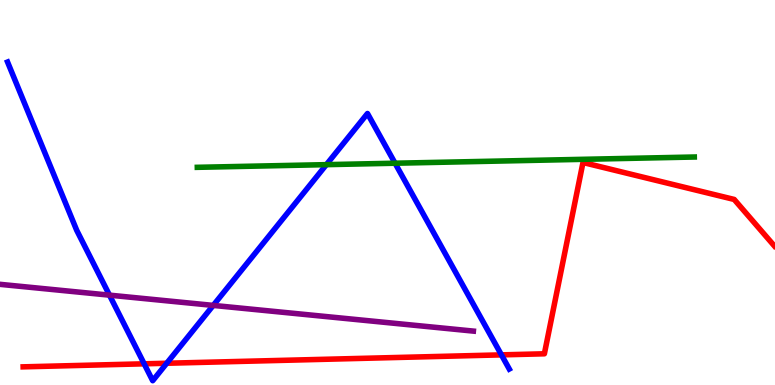[{'lines': ['blue', 'red'], 'intersections': [{'x': 1.86, 'y': 0.55}, {'x': 2.15, 'y': 0.565}, {'x': 6.47, 'y': 0.783}]}, {'lines': ['green', 'red'], 'intersections': []}, {'lines': ['purple', 'red'], 'intersections': []}, {'lines': ['blue', 'green'], 'intersections': [{'x': 4.21, 'y': 5.72}, {'x': 5.1, 'y': 5.76}]}, {'lines': ['blue', 'purple'], 'intersections': [{'x': 1.41, 'y': 2.33}, {'x': 2.75, 'y': 2.07}]}, {'lines': ['green', 'purple'], 'intersections': []}]